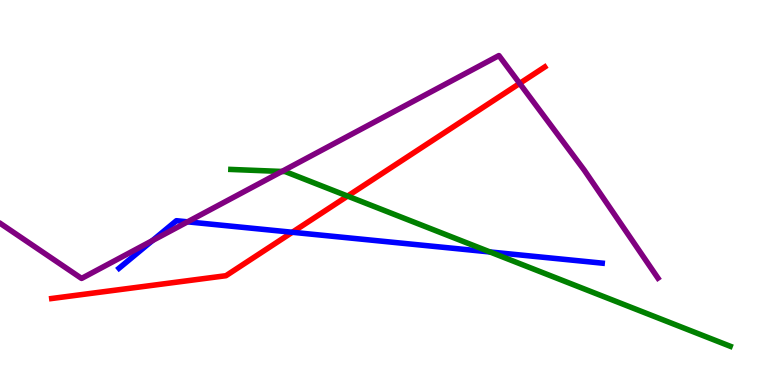[{'lines': ['blue', 'red'], 'intersections': [{'x': 3.77, 'y': 3.97}]}, {'lines': ['green', 'red'], 'intersections': [{'x': 4.48, 'y': 4.91}]}, {'lines': ['purple', 'red'], 'intersections': [{'x': 6.71, 'y': 7.83}]}, {'lines': ['blue', 'green'], 'intersections': [{'x': 6.32, 'y': 3.46}]}, {'lines': ['blue', 'purple'], 'intersections': [{'x': 1.97, 'y': 3.75}, {'x': 2.42, 'y': 4.24}]}, {'lines': ['green', 'purple'], 'intersections': [{'x': 3.64, 'y': 5.55}]}]